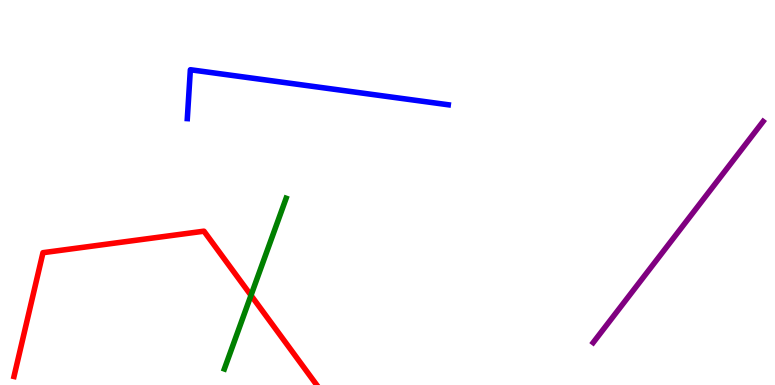[{'lines': ['blue', 'red'], 'intersections': []}, {'lines': ['green', 'red'], 'intersections': [{'x': 3.24, 'y': 2.33}]}, {'lines': ['purple', 'red'], 'intersections': []}, {'lines': ['blue', 'green'], 'intersections': []}, {'lines': ['blue', 'purple'], 'intersections': []}, {'lines': ['green', 'purple'], 'intersections': []}]